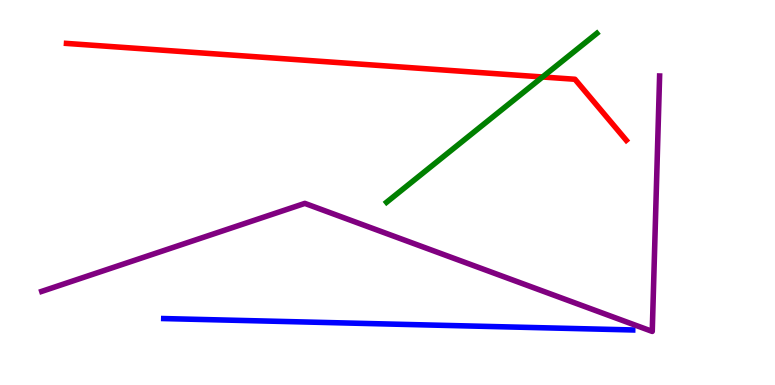[{'lines': ['blue', 'red'], 'intersections': []}, {'lines': ['green', 'red'], 'intersections': [{'x': 7.0, 'y': 8.0}]}, {'lines': ['purple', 'red'], 'intersections': []}, {'lines': ['blue', 'green'], 'intersections': []}, {'lines': ['blue', 'purple'], 'intersections': []}, {'lines': ['green', 'purple'], 'intersections': []}]